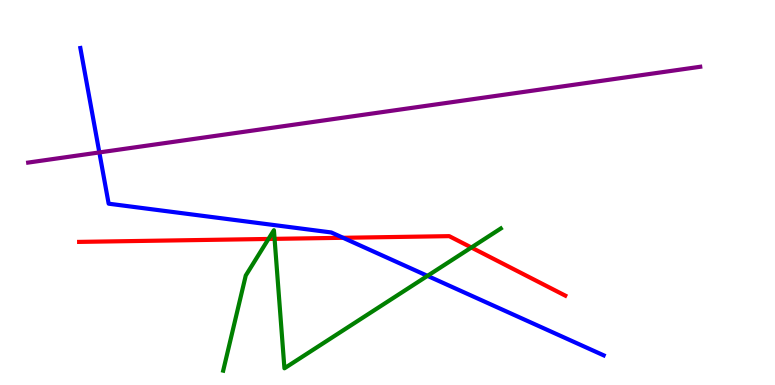[{'lines': ['blue', 'red'], 'intersections': [{'x': 4.43, 'y': 3.82}]}, {'lines': ['green', 'red'], 'intersections': [{'x': 3.46, 'y': 3.79}, {'x': 3.54, 'y': 3.8}, {'x': 6.08, 'y': 3.57}]}, {'lines': ['purple', 'red'], 'intersections': []}, {'lines': ['blue', 'green'], 'intersections': [{'x': 5.52, 'y': 2.83}]}, {'lines': ['blue', 'purple'], 'intersections': [{'x': 1.28, 'y': 6.04}]}, {'lines': ['green', 'purple'], 'intersections': []}]